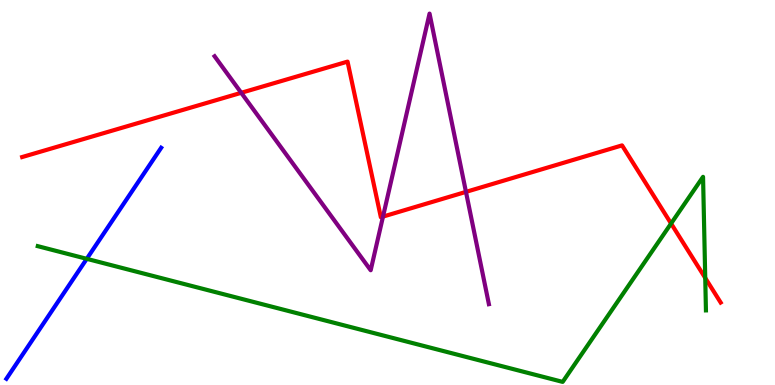[{'lines': ['blue', 'red'], 'intersections': []}, {'lines': ['green', 'red'], 'intersections': [{'x': 8.66, 'y': 4.19}, {'x': 9.1, 'y': 2.78}]}, {'lines': ['purple', 'red'], 'intersections': [{'x': 3.11, 'y': 7.59}, {'x': 4.94, 'y': 4.37}, {'x': 6.01, 'y': 5.02}]}, {'lines': ['blue', 'green'], 'intersections': [{'x': 1.12, 'y': 3.28}]}, {'lines': ['blue', 'purple'], 'intersections': []}, {'lines': ['green', 'purple'], 'intersections': []}]